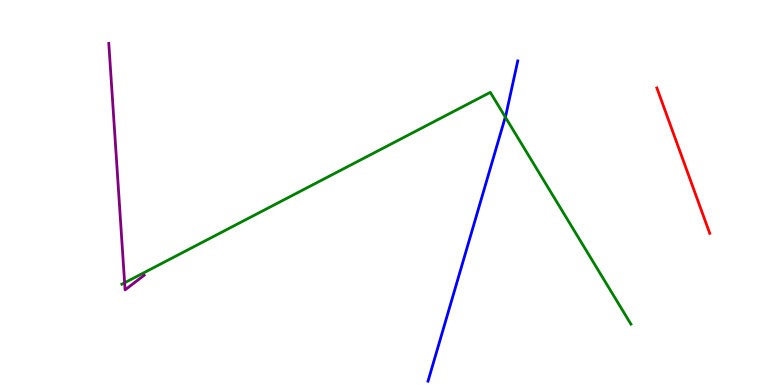[{'lines': ['blue', 'red'], 'intersections': []}, {'lines': ['green', 'red'], 'intersections': []}, {'lines': ['purple', 'red'], 'intersections': []}, {'lines': ['blue', 'green'], 'intersections': [{'x': 6.52, 'y': 6.96}]}, {'lines': ['blue', 'purple'], 'intersections': []}, {'lines': ['green', 'purple'], 'intersections': [{'x': 1.61, 'y': 2.66}]}]